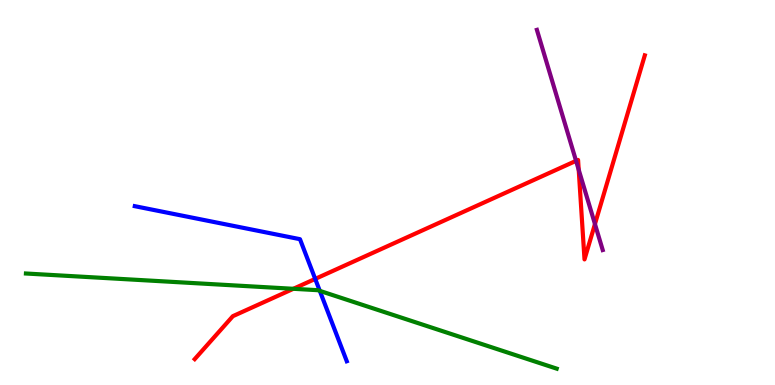[{'lines': ['blue', 'red'], 'intersections': [{'x': 4.07, 'y': 2.76}]}, {'lines': ['green', 'red'], 'intersections': [{'x': 3.79, 'y': 2.5}]}, {'lines': ['purple', 'red'], 'intersections': [{'x': 7.43, 'y': 5.82}, {'x': 7.47, 'y': 5.59}, {'x': 7.68, 'y': 4.18}]}, {'lines': ['blue', 'green'], 'intersections': [{'x': 4.13, 'y': 2.45}]}, {'lines': ['blue', 'purple'], 'intersections': []}, {'lines': ['green', 'purple'], 'intersections': []}]